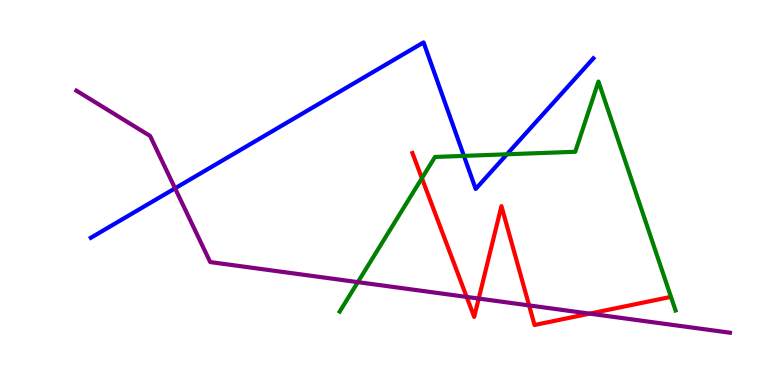[{'lines': ['blue', 'red'], 'intersections': []}, {'lines': ['green', 'red'], 'intersections': [{'x': 5.44, 'y': 5.37}]}, {'lines': ['purple', 'red'], 'intersections': [{'x': 6.02, 'y': 2.29}, {'x': 6.18, 'y': 2.25}, {'x': 6.83, 'y': 2.07}, {'x': 7.61, 'y': 1.85}]}, {'lines': ['blue', 'green'], 'intersections': [{'x': 5.99, 'y': 5.95}, {'x': 6.54, 'y': 5.99}]}, {'lines': ['blue', 'purple'], 'intersections': [{'x': 2.26, 'y': 5.11}]}, {'lines': ['green', 'purple'], 'intersections': [{'x': 4.62, 'y': 2.67}]}]